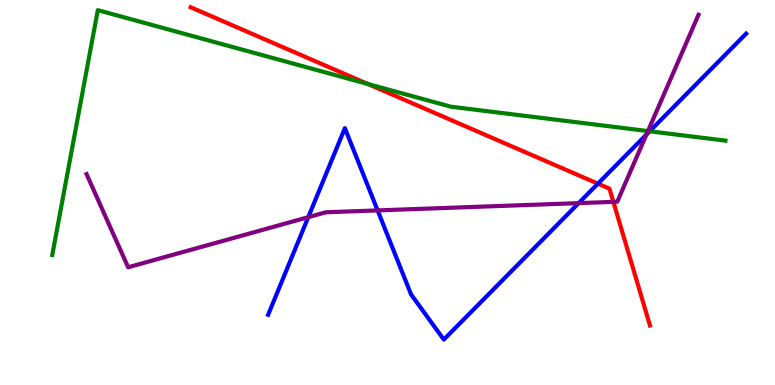[{'lines': ['blue', 'red'], 'intersections': [{'x': 7.72, 'y': 5.23}]}, {'lines': ['green', 'red'], 'intersections': [{'x': 4.75, 'y': 7.82}]}, {'lines': ['purple', 'red'], 'intersections': [{'x': 7.91, 'y': 4.76}]}, {'lines': ['blue', 'green'], 'intersections': [{'x': 8.38, 'y': 6.59}]}, {'lines': ['blue', 'purple'], 'intersections': [{'x': 3.98, 'y': 4.36}, {'x': 4.87, 'y': 4.53}, {'x': 7.47, 'y': 4.72}, {'x': 8.34, 'y': 6.51}]}, {'lines': ['green', 'purple'], 'intersections': [{'x': 8.36, 'y': 6.6}]}]